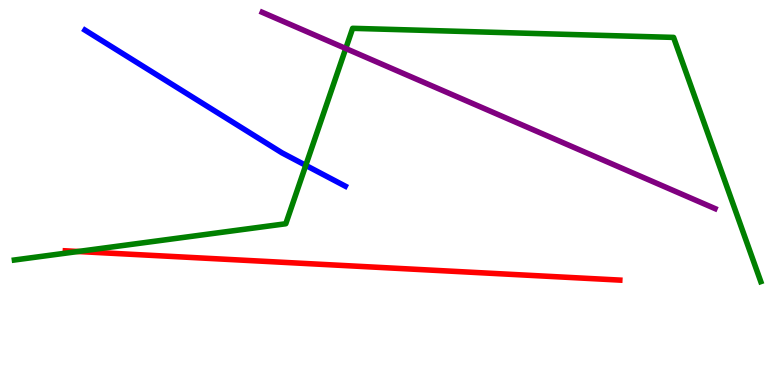[{'lines': ['blue', 'red'], 'intersections': []}, {'lines': ['green', 'red'], 'intersections': [{'x': 1.01, 'y': 3.47}]}, {'lines': ['purple', 'red'], 'intersections': []}, {'lines': ['blue', 'green'], 'intersections': [{'x': 3.95, 'y': 5.7}]}, {'lines': ['blue', 'purple'], 'intersections': []}, {'lines': ['green', 'purple'], 'intersections': [{'x': 4.46, 'y': 8.74}]}]